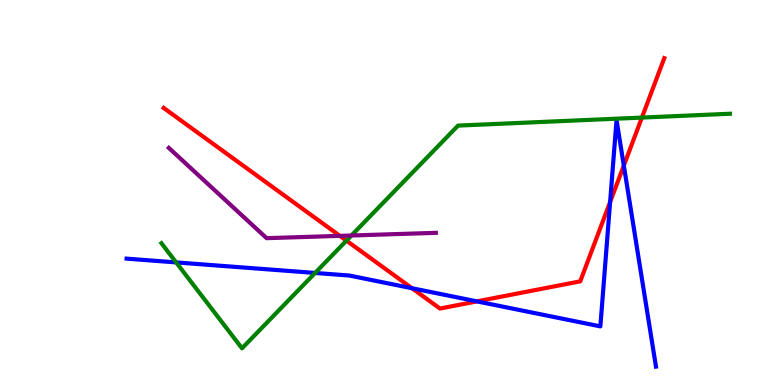[{'lines': ['blue', 'red'], 'intersections': [{'x': 5.32, 'y': 2.51}, {'x': 6.15, 'y': 2.17}, {'x': 7.87, 'y': 4.75}, {'x': 8.05, 'y': 5.7}]}, {'lines': ['green', 'red'], 'intersections': [{'x': 4.47, 'y': 3.75}, {'x': 8.28, 'y': 6.95}]}, {'lines': ['purple', 'red'], 'intersections': [{'x': 4.39, 'y': 3.87}]}, {'lines': ['blue', 'green'], 'intersections': [{'x': 2.27, 'y': 3.18}, {'x': 4.07, 'y': 2.91}]}, {'lines': ['blue', 'purple'], 'intersections': []}, {'lines': ['green', 'purple'], 'intersections': [{'x': 4.53, 'y': 3.88}]}]